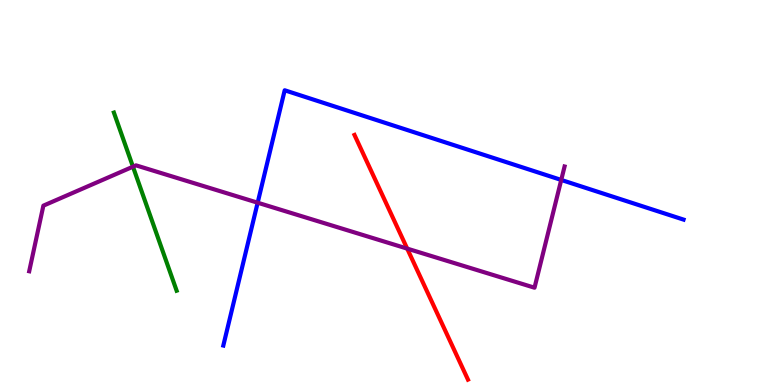[{'lines': ['blue', 'red'], 'intersections': []}, {'lines': ['green', 'red'], 'intersections': []}, {'lines': ['purple', 'red'], 'intersections': [{'x': 5.25, 'y': 3.54}]}, {'lines': ['blue', 'green'], 'intersections': []}, {'lines': ['blue', 'purple'], 'intersections': [{'x': 3.32, 'y': 4.73}, {'x': 7.24, 'y': 5.33}]}, {'lines': ['green', 'purple'], 'intersections': [{'x': 1.72, 'y': 5.67}]}]